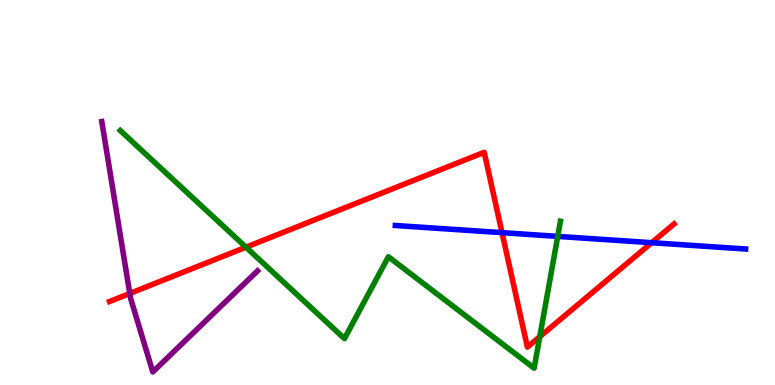[{'lines': ['blue', 'red'], 'intersections': [{'x': 6.48, 'y': 3.96}, {'x': 8.41, 'y': 3.7}]}, {'lines': ['green', 'red'], 'intersections': [{'x': 3.17, 'y': 3.58}, {'x': 6.96, 'y': 1.26}]}, {'lines': ['purple', 'red'], 'intersections': [{'x': 1.67, 'y': 2.38}]}, {'lines': ['blue', 'green'], 'intersections': [{'x': 7.2, 'y': 3.86}]}, {'lines': ['blue', 'purple'], 'intersections': []}, {'lines': ['green', 'purple'], 'intersections': []}]